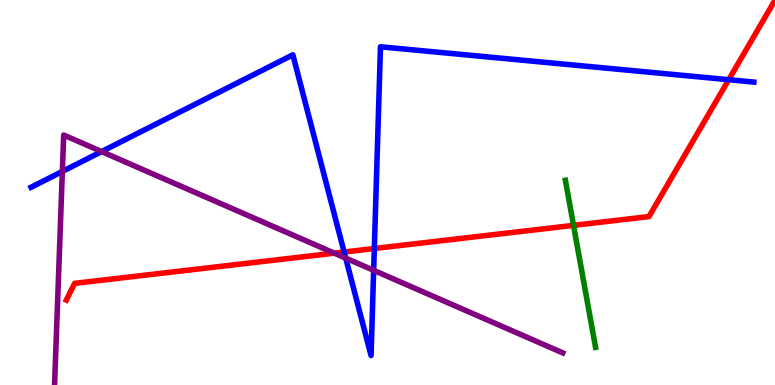[{'lines': ['blue', 'red'], 'intersections': [{'x': 4.44, 'y': 3.45}, {'x': 4.83, 'y': 3.55}, {'x': 9.4, 'y': 7.93}]}, {'lines': ['green', 'red'], 'intersections': [{'x': 7.4, 'y': 4.15}]}, {'lines': ['purple', 'red'], 'intersections': [{'x': 4.31, 'y': 3.42}]}, {'lines': ['blue', 'green'], 'intersections': []}, {'lines': ['blue', 'purple'], 'intersections': [{'x': 0.805, 'y': 5.55}, {'x': 1.31, 'y': 6.06}, {'x': 4.46, 'y': 3.3}, {'x': 4.82, 'y': 2.98}]}, {'lines': ['green', 'purple'], 'intersections': []}]